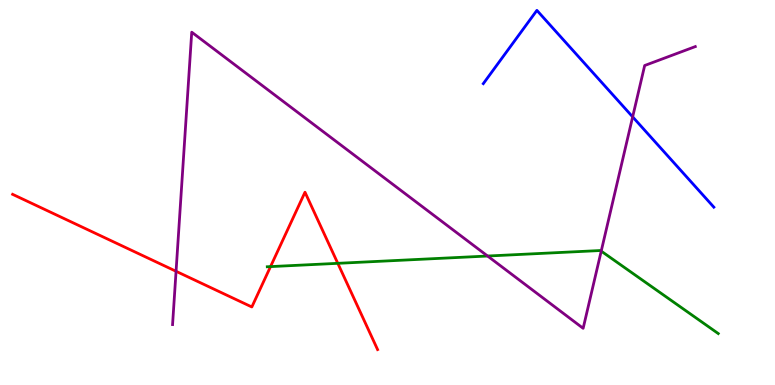[{'lines': ['blue', 'red'], 'intersections': []}, {'lines': ['green', 'red'], 'intersections': [{'x': 3.49, 'y': 3.08}, {'x': 4.36, 'y': 3.16}]}, {'lines': ['purple', 'red'], 'intersections': [{'x': 2.27, 'y': 2.95}]}, {'lines': ['blue', 'green'], 'intersections': []}, {'lines': ['blue', 'purple'], 'intersections': [{'x': 8.16, 'y': 6.96}]}, {'lines': ['green', 'purple'], 'intersections': [{'x': 6.29, 'y': 3.35}, {'x': 7.76, 'y': 3.48}]}]